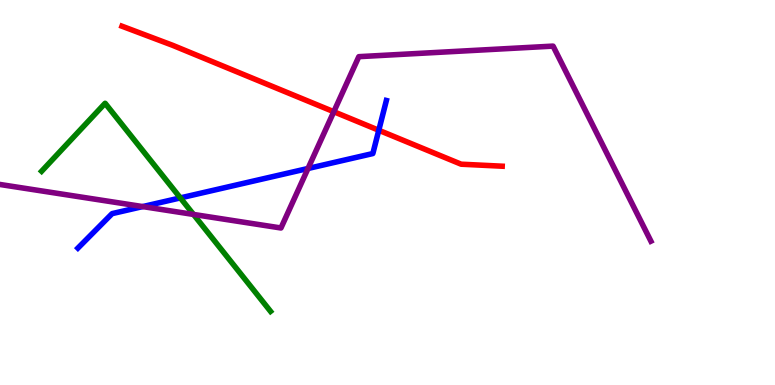[{'lines': ['blue', 'red'], 'intersections': [{'x': 4.89, 'y': 6.62}]}, {'lines': ['green', 'red'], 'intersections': []}, {'lines': ['purple', 'red'], 'intersections': [{'x': 4.31, 'y': 7.1}]}, {'lines': ['blue', 'green'], 'intersections': [{'x': 2.33, 'y': 4.86}]}, {'lines': ['blue', 'purple'], 'intersections': [{'x': 1.84, 'y': 4.63}, {'x': 3.97, 'y': 5.62}]}, {'lines': ['green', 'purple'], 'intersections': [{'x': 2.5, 'y': 4.43}]}]